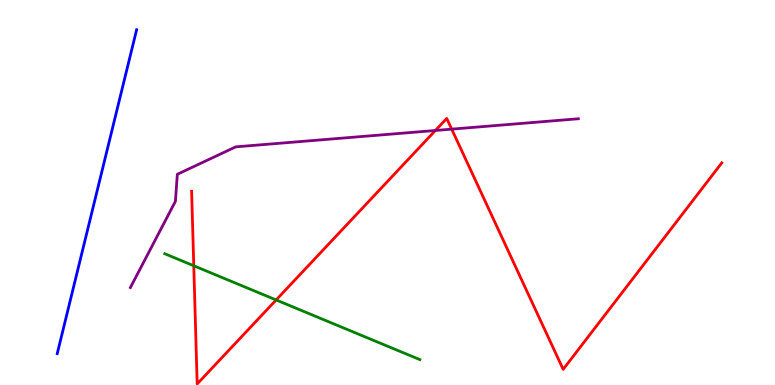[{'lines': ['blue', 'red'], 'intersections': []}, {'lines': ['green', 'red'], 'intersections': [{'x': 2.5, 'y': 3.1}, {'x': 3.56, 'y': 2.21}]}, {'lines': ['purple', 'red'], 'intersections': [{'x': 5.62, 'y': 6.61}, {'x': 5.83, 'y': 6.65}]}, {'lines': ['blue', 'green'], 'intersections': []}, {'lines': ['blue', 'purple'], 'intersections': []}, {'lines': ['green', 'purple'], 'intersections': []}]